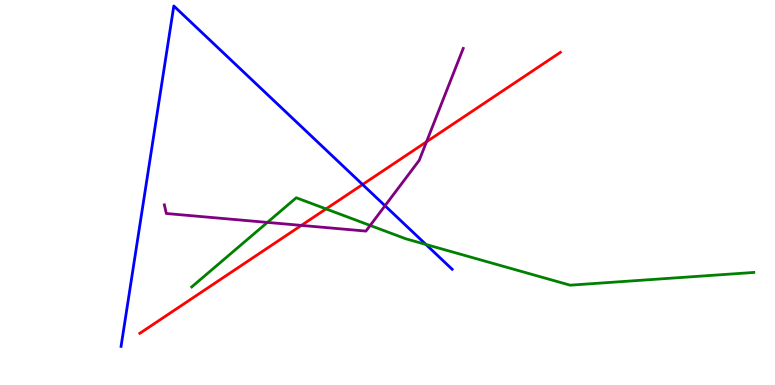[{'lines': ['blue', 'red'], 'intersections': [{'x': 4.68, 'y': 5.21}]}, {'lines': ['green', 'red'], 'intersections': [{'x': 4.21, 'y': 4.57}]}, {'lines': ['purple', 'red'], 'intersections': [{'x': 3.89, 'y': 4.15}, {'x': 5.5, 'y': 6.32}]}, {'lines': ['blue', 'green'], 'intersections': [{'x': 5.5, 'y': 3.65}]}, {'lines': ['blue', 'purple'], 'intersections': [{'x': 4.97, 'y': 4.66}]}, {'lines': ['green', 'purple'], 'intersections': [{'x': 3.45, 'y': 4.22}, {'x': 4.78, 'y': 4.14}]}]